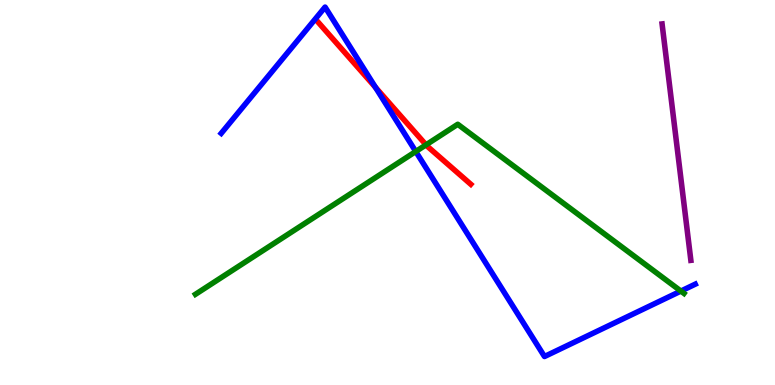[{'lines': ['blue', 'red'], 'intersections': [{'x': 4.85, 'y': 7.73}]}, {'lines': ['green', 'red'], 'intersections': [{'x': 5.5, 'y': 6.24}]}, {'lines': ['purple', 'red'], 'intersections': []}, {'lines': ['blue', 'green'], 'intersections': [{'x': 5.36, 'y': 6.06}, {'x': 8.79, 'y': 2.44}]}, {'lines': ['blue', 'purple'], 'intersections': []}, {'lines': ['green', 'purple'], 'intersections': []}]